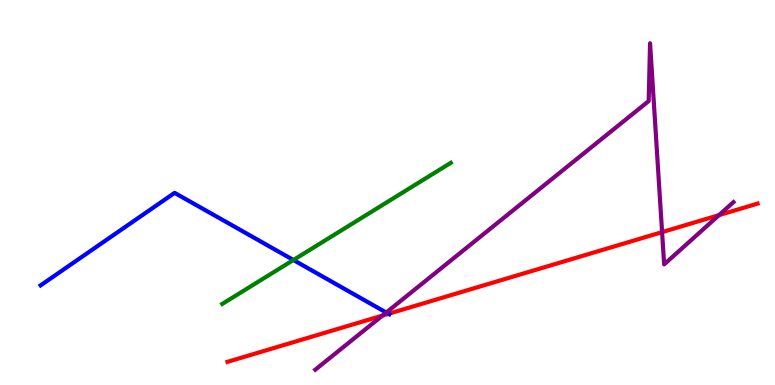[{'lines': ['blue', 'red'], 'intersections': [{'x': 5.01, 'y': 1.85}]}, {'lines': ['green', 'red'], 'intersections': []}, {'lines': ['purple', 'red'], 'intersections': [{'x': 4.93, 'y': 1.8}, {'x': 8.54, 'y': 3.97}, {'x': 9.28, 'y': 4.41}]}, {'lines': ['blue', 'green'], 'intersections': [{'x': 3.79, 'y': 3.25}]}, {'lines': ['blue', 'purple'], 'intersections': [{'x': 4.98, 'y': 1.88}]}, {'lines': ['green', 'purple'], 'intersections': []}]